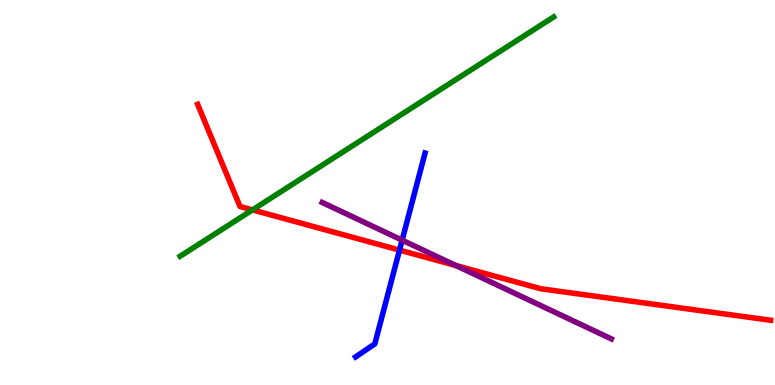[{'lines': ['blue', 'red'], 'intersections': [{'x': 5.15, 'y': 3.5}]}, {'lines': ['green', 'red'], 'intersections': [{'x': 3.26, 'y': 4.55}]}, {'lines': ['purple', 'red'], 'intersections': [{'x': 5.88, 'y': 3.1}]}, {'lines': ['blue', 'green'], 'intersections': []}, {'lines': ['blue', 'purple'], 'intersections': [{'x': 5.19, 'y': 3.76}]}, {'lines': ['green', 'purple'], 'intersections': []}]